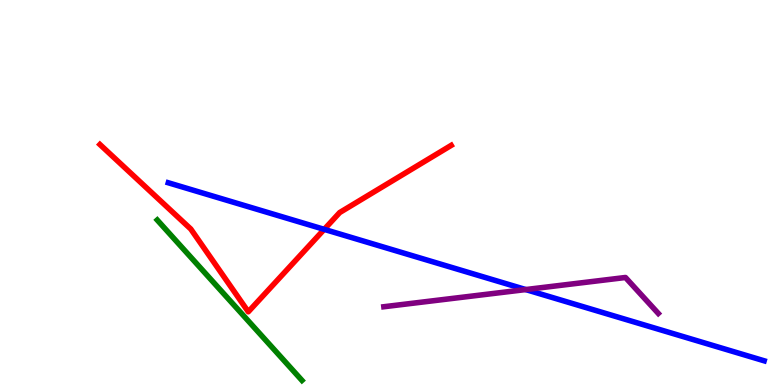[{'lines': ['blue', 'red'], 'intersections': [{'x': 4.18, 'y': 4.04}]}, {'lines': ['green', 'red'], 'intersections': []}, {'lines': ['purple', 'red'], 'intersections': []}, {'lines': ['blue', 'green'], 'intersections': []}, {'lines': ['blue', 'purple'], 'intersections': [{'x': 6.78, 'y': 2.48}]}, {'lines': ['green', 'purple'], 'intersections': []}]